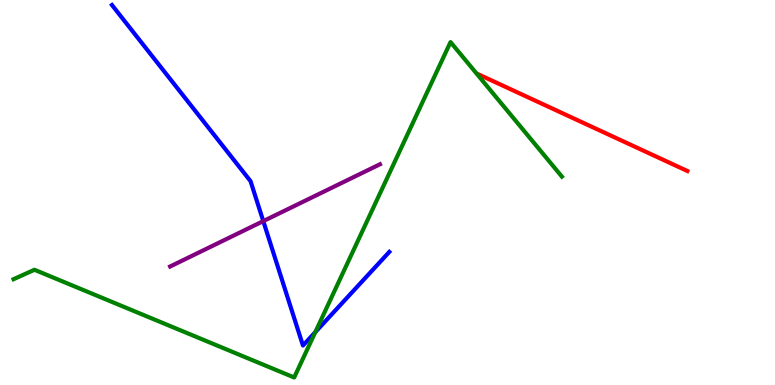[{'lines': ['blue', 'red'], 'intersections': []}, {'lines': ['green', 'red'], 'intersections': []}, {'lines': ['purple', 'red'], 'intersections': []}, {'lines': ['blue', 'green'], 'intersections': [{'x': 4.07, 'y': 1.37}]}, {'lines': ['blue', 'purple'], 'intersections': [{'x': 3.4, 'y': 4.26}]}, {'lines': ['green', 'purple'], 'intersections': []}]